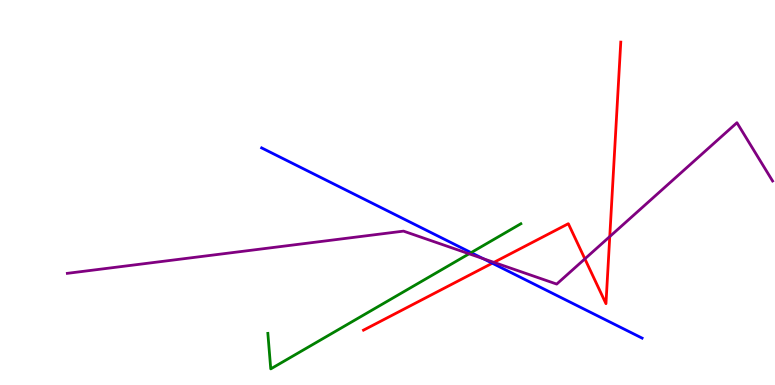[{'lines': ['blue', 'red'], 'intersections': [{'x': 6.35, 'y': 3.16}]}, {'lines': ['green', 'red'], 'intersections': []}, {'lines': ['purple', 'red'], 'intersections': [{'x': 6.37, 'y': 3.19}, {'x': 7.55, 'y': 3.28}, {'x': 7.87, 'y': 3.86}]}, {'lines': ['blue', 'green'], 'intersections': [{'x': 6.08, 'y': 3.44}]}, {'lines': ['blue', 'purple'], 'intersections': [{'x': 6.24, 'y': 3.28}]}, {'lines': ['green', 'purple'], 'intersections': [{'x': 6.05, 'y': 3.41}]}]